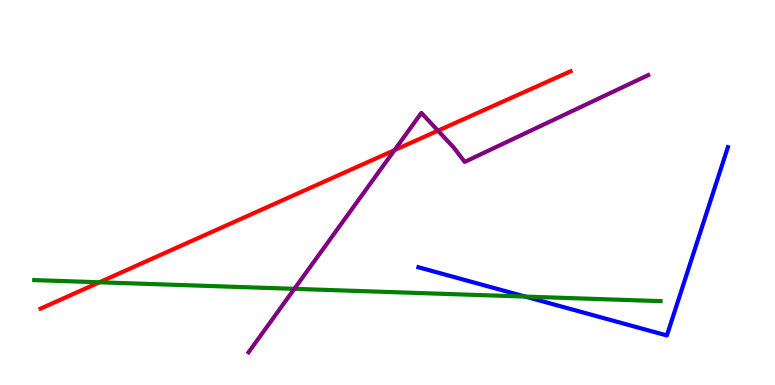[{'lines': ['blue', 'red'], 'intersections': []}, {'lines': ['green', 'red'], 'intersections': [{'x': 1.28, 'y': 2.67}]}, {'lines': ['purple', 'red'], 'intersections': [{'x': 5.09, 'y': 6.1}, {'x': 5.65, 'y': 6.61}]}, {'lines': ['blue', 'green'], 'intersections': [{'x': 6.78, 'y': 2.3}]}, {'lines': ['blue', 'purple'], 'intersections': []}, {'lines': ['green', 'purple'], 'intersections': [{'x': 3.8, 'y': 2.5}]}]